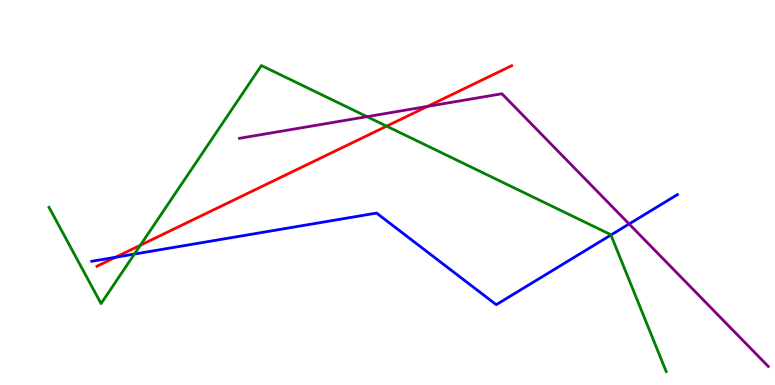[{'lines': ['blue', 'red'], 'intersections': [{'x': 1.49, 'y': 3.32}]}, {'lines': ['green', 'red'], 'intersections': [{'x': 1.81, 'y': 3.63}, {'x': 4.99, 'y': 6.72}]}, {'lines': ['purple', 'red'], 'intersections': [{'x': 5.52, 'y': 7.24}]}, {'lines': ['blue', 'green'], 'intersections': [{'x': 1.73, 'y': 3.4}, {'x': 7.88, 'y': 3.9}]}, {'lines': ['blue', 'purple'], 'intersections': [{'x': 8.12, 'y': 4.18}]}, {'lines': ['green', 'purple'], 'intersections': [{'x': 4.74, 'y': 6.97}]}]